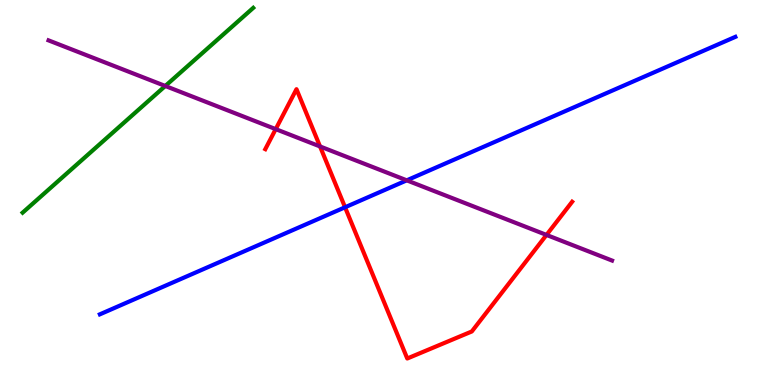[{'lines': ['blue', 'red'], 'intersections': [{'x': 4.45, 'y': 4.62}]}, {'lines': ['green', 'red'], 'intersections': []}, {'lines': ['purple', 'red'], 'intersections': [{'x': 3.56, 'y': 6.65}, {'x': 4.13, 'y': 6.2}, {'x': 7.05, 'y': 3.9}]}, {'lines': ['blue', 'green'], 'intersections': []}, {'lines': ['blue', 'purple'], 'intersections': [{'x': 5.25, 'y': 5.32}]}, {'lines': ['green', 'purple'], 'intersections': [{'x': 2.13, 'y': 7.77}]}]